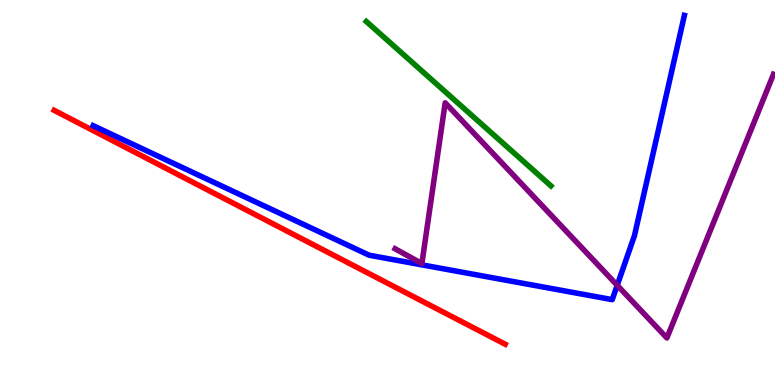[{'lines': ['blue', 'red'], 'intersections': []}, {'lines': ['green', 'red'], 'intersections': []}, {'lines': ['purple', 'red'], 'intersections': []}, {'lines': ['blue', 'green'], 'intersections': []}, {'lines': ['blue', 'purple'], 'intersections': [{'x': 7.96, 'y': 2.59}]}, {'lines': ['green', 'purple'], 'intersections': []}]